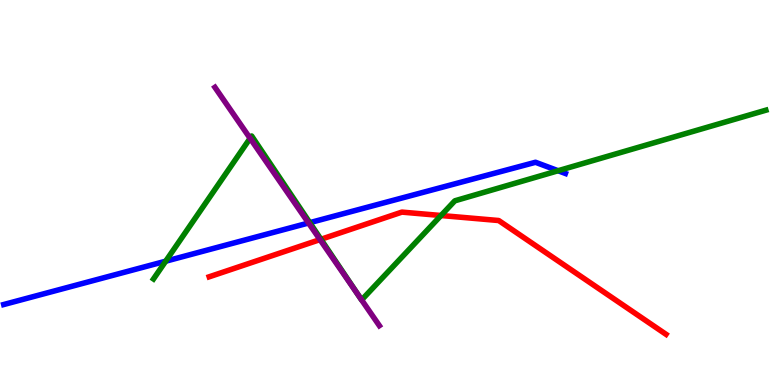[{'lines': ['blue', 'red'], 'intersections': []}, {'lines': ['green', 'red'], 'intersections': [{'x': 4.14, 'y': 3.78}, {'x': 5.69, 'y': 4.4}]}, {'lines': ['purple', 'red'], 'intersections': [{'x': 4.13, 'y': 3.78}]}, {'lines': ['blue', 'green'], 'intersections': [{'x': 2.14, 'y': 3.22}, {'x': 4.0, 'y': 4.22}, {'x': 7.2, 'y': 5.57}]}, {'lines': ['blue', 'purple'], 'intersections': [{'x': 3.98, 'y': 4.21}]}, {'lines': ['green', 'purple'], 'intersections': [{'x': 3.23, 'y': 6.41}, {'x': 4.65, 'y': 2.25}, {'x': 4.67, 'y': 2.21}]}]